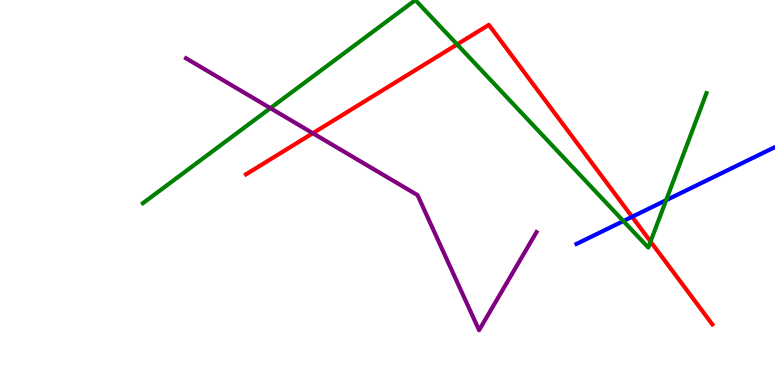[{'lines': ['blue', 'red'], 'intersections': [{'x': 8.16, 'y': 4.37}]}, {'lines': ['green', 'red'], 'intersections': [{'x': 5.9, 'y': 8.85}, {'x': 8.39, 'y': 3.73}]}, {'lines': ['purple', 'red'], 'intersections': [{'x': 4.04, 'y': 6.54}]}, {'lines': ['blue', 'green'], 'intersections': [{'x': 8.04, 'y': 4.26}, {'x': 8.6, 'y': 4.8}]}, {'lines': ['blue', 'purple'], 'intersections': []}, {'lines': ['green', 'purple'], 'intersections': [{'x': 3.49, 'y': 7.19}]}]